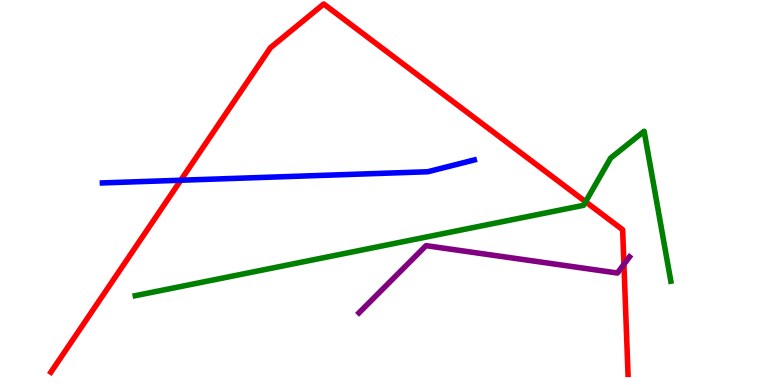[{'lines': ['blue', 'red'], 'intersections': [{'x': 2.33, 'y': 5.32}]}, {'lines': ['green', 'red'], 'intersections': [{'x': 7.56, 'y': 4.76}]}, {'lines': ['purple', 'red'], 'intersections': [{'x': 8.05, 'y': 3.13}]}, {'lines': ['blue', 'green'], 'intersections': []}, {'lines': ['blue', 'purple'], 'intersections': []}, {'lines': ['green', 'purple'], 'intersections': []}]